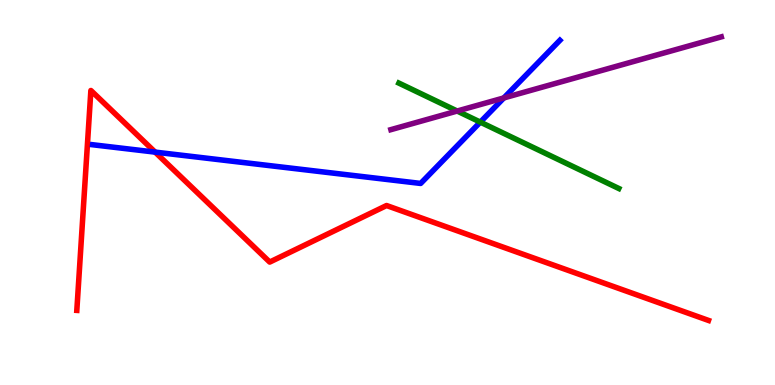[{'lines': ['blue', 'red'], 'intersections': [{'x': 2.0, 'y': 6.05}]}, {'lines': ['green', 'red'], 'intersections': []}, {'lines': ['purple', 'red'], 'intersections': []}, {'lines': ['blue', 'green'], 'intersections': [{'x': 6.2, 'y': 6.83}]}, {'lines': ['blue', 'purple'], 'intersections': [{'x': 6.5, 'y': 7.46}]}, {'lines': ['green', 'purple'], 'intersections': [{'x': 5.9, 'y': 7.12}]}]